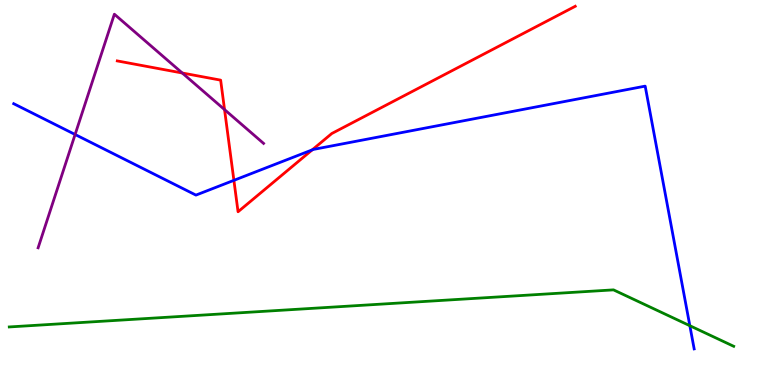[{'lines': ['blue', 'red'], 'intersections': [{'x': 3.02, 'y': 5.32}, {'x': 4.03, 'y': 6.11}]}, {'lines': ['green', 'red'], 'intersections': []}, {'lines': ['purple', 'red'], 'intersections': [{'x': 2.35, 'y': 8.1}, {'x': 2.9, 'y': 7.15}]}, {'lines': ['blue', 'green'], 'intersections': [{'x': 8.9, 'y': 1.54}]}, {'lines': ['blue', 'purple'], 'intersections': [{'x': 0.969, 'y': 6.51}]}, {'lines': ['green', 'purple'], 'intersections': []}]